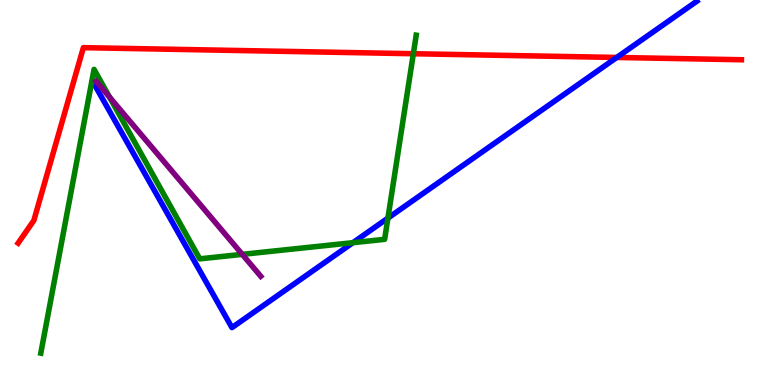[{'lines': ['blue', 'red'], 'intersections': [{'x': 7.96, 'y': 8.51}]}, {'lines': ['green', 'red'], 'intersections': [{'x': 5.33, 'y': 8.6}]}, {'lines': ['purple', 'red'], 'intersections': []}, {'lines': ['blue', 'green'], 'intersections': [{'x': 4.55, 'y': 3.7}, {'x': 5.01, 'y': 4.33}]}, {'lines': ['blue', 'purple'], 'intersections': []}, {'lines': ['green', 'purple'], 'intersections': [{'x': 1.41, 'y': 7.48}, {'x': 3.13, 'y': 3.39}]}]